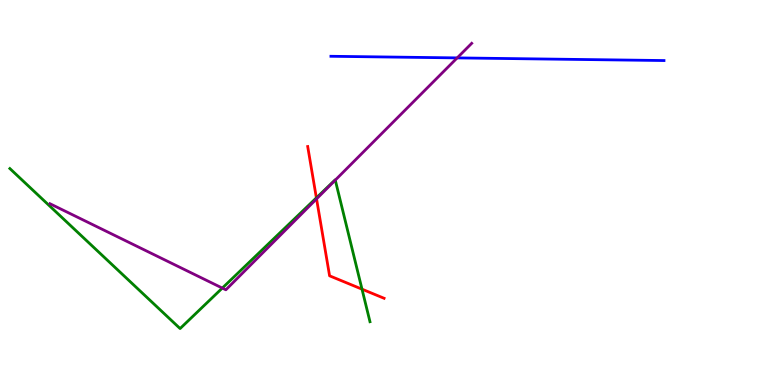[{'lines': ['blue', 'red'], 'intersections': []}, {'lines': ['green', 'red'], 'intersections': [{'x': 4.08, 'y': 4.86}, {'x': 4.67, 'y': 2.49}]}, {'lines': ['purple', 'red'], 'intersections': [{'x': 4.08, 'y': 4.83}]}, {'lines': ['blue', 'green'], 'intersections': []}, {'lines': ['blue', 'purple'], 'intersections': [{'x': 5.9, 'y': 8.5}]}, {'lines': ['green', 'purple'], 'intersections': [{'x': 2.87, 'y': 2.52}, {'x': 4.33, 'y': 5.32}]}]